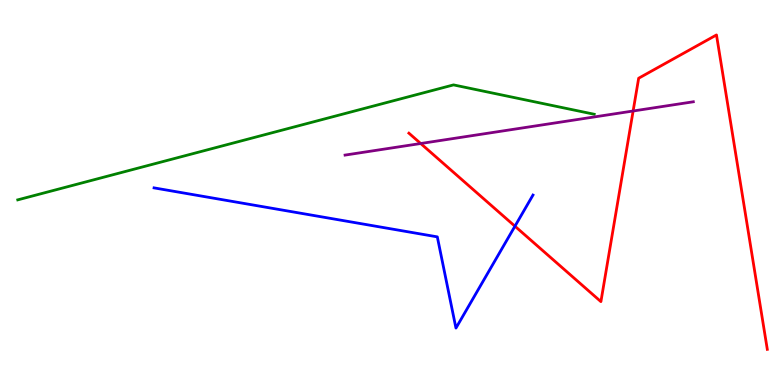[{'lines': ['blue', 'red'], 'intersections': [{'x': 6.64, 'y': 4.12}]}, {'lines': ['green', 'red'], 'intersections': []}, {'lines': ['purple', 'red'], 'intersections': [{'x': 5.43, 'y': 6.27}, {'x': 8.17, 'y': 7.12}]}, {'lines': ['blue', 'green'], 'intersections': []}, {'lines': ['blue', 'purple'], 'intersections': []}, {'lines': ['green', 'purple'], 'intersections': []}]